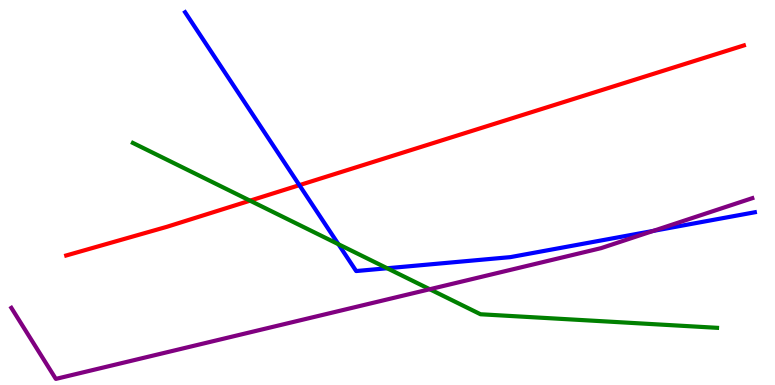[{'lines': ['blue', 'red'], 'intersections': [{'x': 3.86, 'y': 5.19}]}, {'lines': ['green', 'red'], 'intersections': [{'x': 3.23, 'y': 4.79}]}, {'lines': ['purple', 'red'], 'intersections': []}, {'lines': ['blue', 'green'], 'intersections': [{'x': 4.37, 'y': 3.66}, {'x': 5.0, 'y': 3.03}]}, {'lines': ['blue', 'purple'], 'intersections': [{'x': 8.43, 'y': 4.0}]}, {'lines': ['green', 'purple'], 'intersections': [{'x': 5.55, 'y': 2.49}]}]